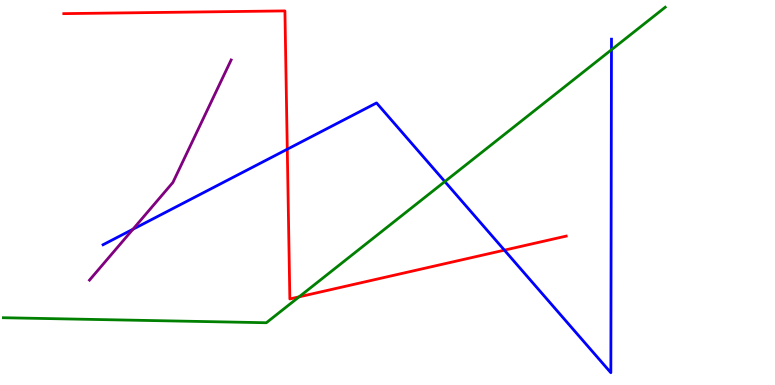[{'lines': ['blue', 'red'], 'intersections': [{'x': 3.71, 'y': 6.12}, {'x': 6.51, 'y': 3.5}]}, {'lines': ['green', 'red'], 'intersections': [{'x': 3.86, 'y': 2.29}]}, {'lines': ['purple', 'red'], 'intersections': []}, {'lines': ['blue', 'green'], 'intersections': [{'x': 5.74, 'y': 5.28}, {'x': 7.89, 'y': 8.71}]}, {'lines': ['blue', 'purple'], 'intersections': [{'x': 1.72, 'y': 4.05}]}, {'lines': ['green', 'purple'], 'intersections': []}]